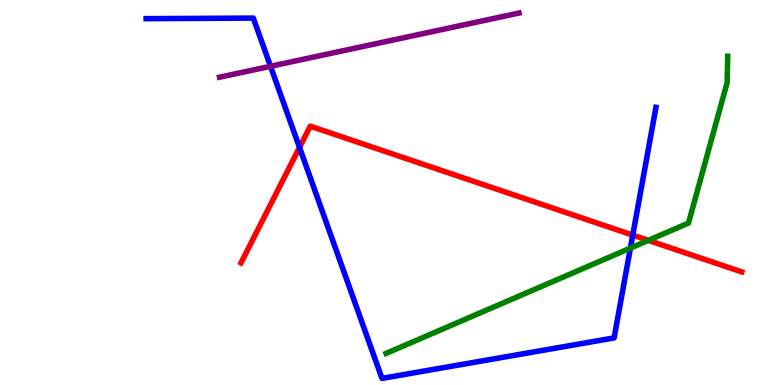[{'lines': ['blue', 'red'], 'intersections': [{'x': 3.86, 'y': 6.17}, {'x': 8.16, 'y': 3.89}]}, {'lines': ['green', 'red'], 'intersections': [{'x': 8.37, 'y': 3.76}]}, {'lines': ['purple', 'red'], 'intersections': []}, {'lines': ['blue', 'green'], 'intersections': [{'x': 8.13, 'y': 3.56}]}, {'lines': ['blue', 'purple'], 'intersections': [{'x': 3.49, 'y': 8.28}]}, {'lines': ['green', 'purple'], 'intersections': []}]